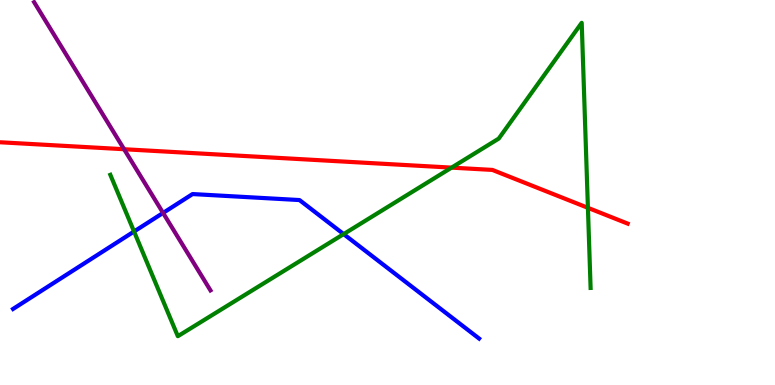[{'lines': ['blue', 'red'], 'intersections': []}, {'lines': ['green', 'red'], 'intersections': [{'x': 5.83, 'y': 5.65}, {'x': 7.59, 'y': 4.6}]}, {'lines': ['purple', 'red'], 'intersections': [{'x': 1.6, 'y': 6.12}]}, {'lines': ['blue', 'green'], 'intersections': [{'x': 1.73, 'y': 3.99}, {'x': 4.43, 'y': 3.92}]}, {'lines': ['blue', 'purple'], 'intersections': [{'x': 2.1, 'y': 4.47}]}, {'lines': ['green', 'purple'], 'intersections': []}]